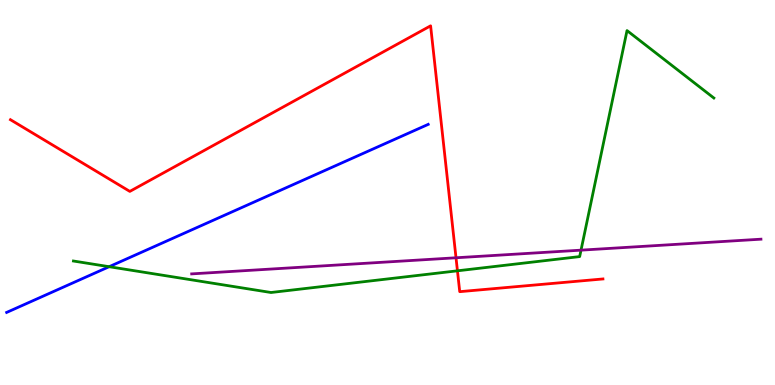[{'lines': ['blue', 'red'], 'intersections': []}, {'lines': ['green', 'red'], 'intersections': [{'x': 5.9, 'y': 2.97}]}, {'lines': ['purple', 'red'], 'intersections': [{'x': 5.88, 'y': 3.3}]}, {'lines': ['blue', 'green'], 'intersections': [{'x': 1.41, 'y': 3.07}]}, {'lines': ['blue', 'purple'], 'intersections': []}, {'lines': ['green', 'purple'], 'intersections': [{'x': 7.5, 'y': 3.5}]}]